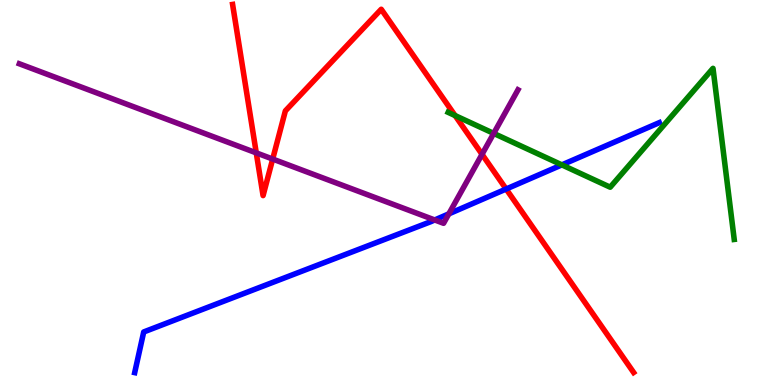[{'lines': ['blue', 'red'], 'intersections': [{'x': 6.53, 'y': 5.09}]}, {'lines': ['green', 'red'], 'intersections': [{'x': 5.87, 'y': 7.0}]}, {'lines': ['purple', 'red'], 'intersections': [{'x': 3.31, 'y': 6.03}, {'x': 3.52, 'y': 5.87}, {'x': 6.22, 'y': 5.99}]}, {'lines': ['blue', 'green'], 'intersections': [{'x': 7.25, 'y': 5.72}]}, {'lines': ['blue', 'purple'], 'intersections': [{'x': 5.61, 'y': 4.29}, {'x': 5.79, 'y': 4.45}]}, {'lines': ['green', 'purple'], 'intersections': [{'x': 6.37, 'y': 6.54}]}]